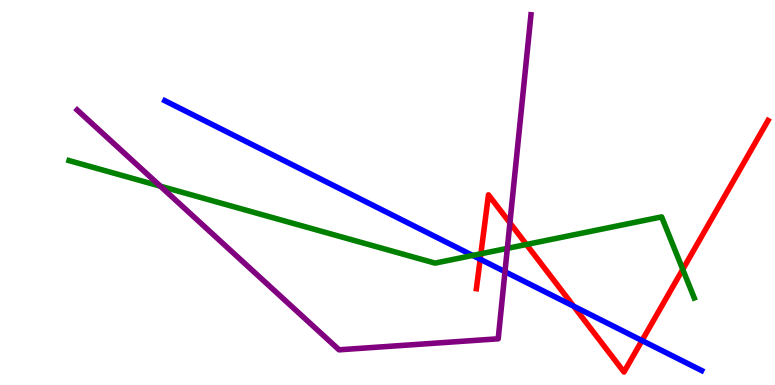[{'lines': ['blue', 'red'], 'intersections': [{'x': 6.2, 'y': 3.27}, {'x': 7.4, 'y': 2.05}, {'x': 8.28, 'y': 1.15}]}, {'lines': ['green', 'red'], 'intersections': [{'x': 6.2, 'y': 3.41}, {'x': 6.79, 'y': 3.65}, {'x': 8.81, 'y': 3.0}]}, {'lines': ['purple', 'red'], 'intersections': [{'x': 6.58, 'y': 4.21}]}, {'lines': ['blue', 'green'], 'intersections': [{'x': 6.1, 'y': 3.37}]}, {'lines': ['blue', 'purple'], 'intersections': [{'x': 6.52, 'y': 2.94}]}, {'lines': ['green', 'purple'], 'intersections': [{'x': 2.07, 'y': 5.16}, {'x': 6.55, 'y': 3.55}]}]